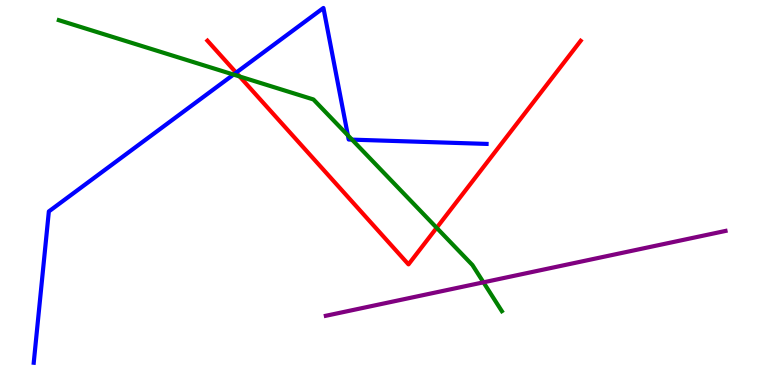[{'lines': ['blue', 'red'], 'intersections': [{'x': 3.05, 'y': 8.11}]}, {'lines': ['green', 'red'], 'intersections': [{'x': 3.09, 'y': 8.01}, {'x': 5.63, 'y': 4.08}]}, {'lines': ['purple', 'red'], 'intersections': []}, {'lines': ['blue', 'green'], 'intersections': [{'x': 3.01, 'y': 8.06}, {'x': 4.49, 'y': 6.49}, {'x': 4.54, 'y': 6.37}]}, {'lines': ['blue', 'purple'], 'intersections': []}, {'lines': ['green', 'purple'], 'intersections': [{'x': 6.24, 'y': 2.67}]}]